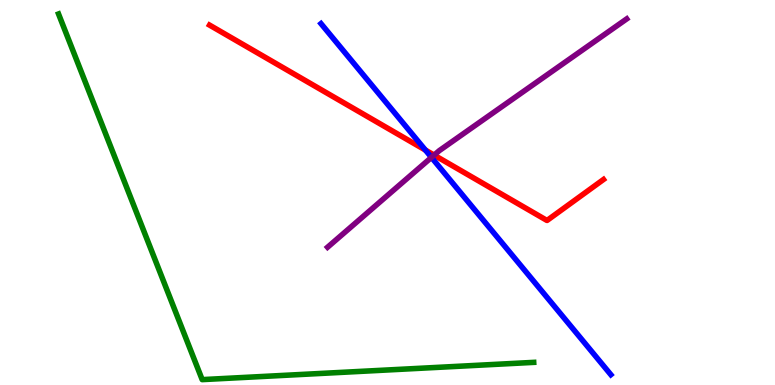[{'lines': ['blue', 'red'], 'intersections': [{'x': 5.49, 'y': 6.1}]}, {'lines': ['green', 'red'], 'intersections': []}, {'lines': ['purple', 'red'], 'intersections': [{'x': 5.6, 'y': 5.97}]}, {'lines': ['blue', 'green'], 'intersections': []}, {'lines': ['blue', 'purple'], 'intersections': [{'x': 5.57, 'y': 5.91}]}, {'lines': ['green', 'purple'], 'intersections': []}]